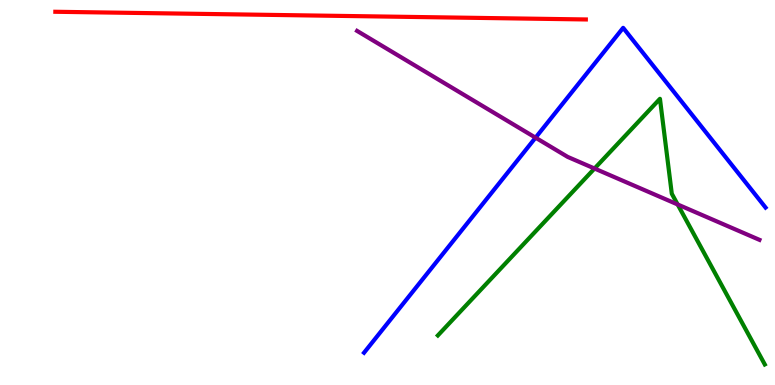[{'lines': ['blue', 'red'], 'intersections': []}, {'lines': ['green', 'red'], 'intersections': []}, {'lines': ['purple', 'red'], 'intersections': []}, {'lines': ['blue', 'green'], 'intersections': []}, {'lines': ['blue', 'purple'], 'intersections': [{'x': 6.91, 'y': 6.42}]}, {'lines': ['green', 'purple'], 'intersections': [{'x': 7.67, 'y': 5.62}, {'x': 8.74, 'y': 4.69}]}]